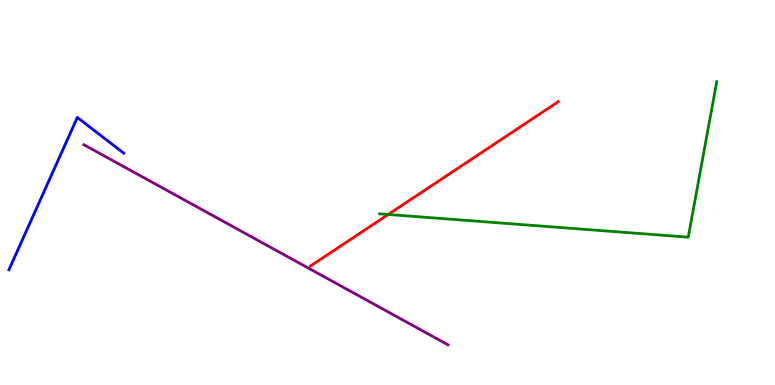[{'lines': ['blue', 'red'], 'intersections': []}, {'lines': ['green', 'red'], 'intersections': [{'x': 5.01, 'y': 4.43}]}, {'lines': ['purple', 'red'], 'intersections': []}, {'lines': ['blue', 'green'], 'intersections': []}, {'lines': ['blue', 'purple'], 'intersections': []}, {'lines': ['green', 'purple'], 'intersections': []}]